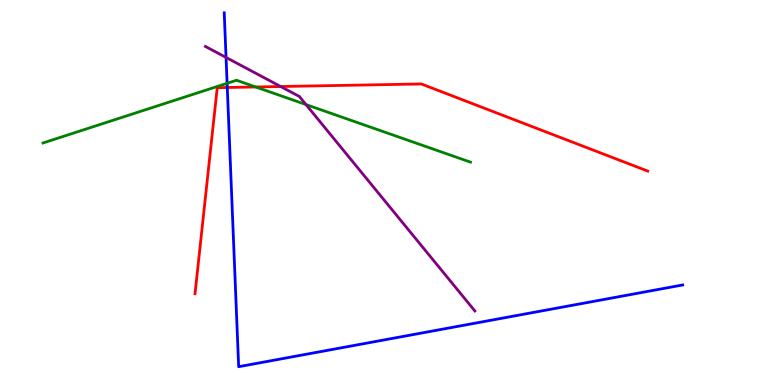[{'lines': ['blue', 'red'], 'intersections': [{'x': 2.93, 'y': 7.73}]}, {'lines': ['green', 'red'], 'intersections': [{'x': 3.3, 'y': 7.74}]}, {'lines': ['purple', 'red'], 'intersections': [{'x': 3.62, 'y': 7.75}]}, {'lines': ['blue', 'green'], 'intersections': [{'x': 2.93, 'y': 7.84}]}, {'lines': ['blue', 'purple'], 'intersections': [{'x': 2.92, 'y': 8.51}]}, {'lines': ['green', 'purple'], 'intersections': [{'x': 3.95, 'y': 7.28}]}]